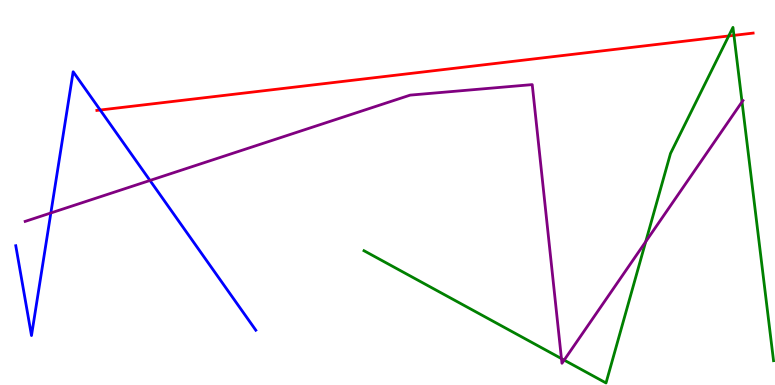[{'lines': ['blue', 'red'], 'intersections': [{'x': 1.29, 'y': 7.14}]}, {'lines': ['green', 'red'], 'intersections': [{'x': 9.4, 'y': 9.07}, {'x': 9.47, 'y': 9.08}]}, {'lines': ['purple', 'red'], 'intersections': []}, {'lines': ['blue', 'green'], 'intersections': []}, {'lines': ['blue', 'purple'], 'intersections': [{'x': 0.656, 'y': 4.47}, {'x': 1.94, 'y': 5.31}]}, {'lines': ['green', 'purple'], 'intersections': [{'x': 7.24, 'y': 0.686}, {'x': 7.28, 'y': 0.647}, {'x': 8.33, 'y': 3.72}, {'x': 9.57, 'y': 7.35}]}]